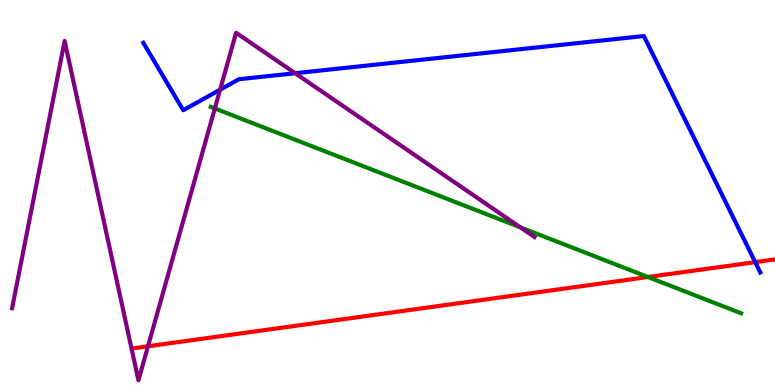[{'lines': ['blue', 'red'], 'intersections': [{'x': 9.74, 'y': 3.19}]}, {'lines': ['green', 'red'], 'intersections': [{'x': 8.36, 'y': 2.81}]}, {'lines': ['purple', 'red'], 'intersections': [{'x': 1.91, 'y': 1.01}]}, {'lines': ['blue', 'green'], 'intersections': []}, {'lines': ['blue', 'purple'], 'intersections': [{'x': 2.84, 'y': 7.67}, {'x': 3.81, 'y': 8.1}]}, {'lines': ['green', 'purple'], 'intersections': [{'x': 2.77, 'y': 7.18}, {'x': 6.71, 'y': 4.09}]}]